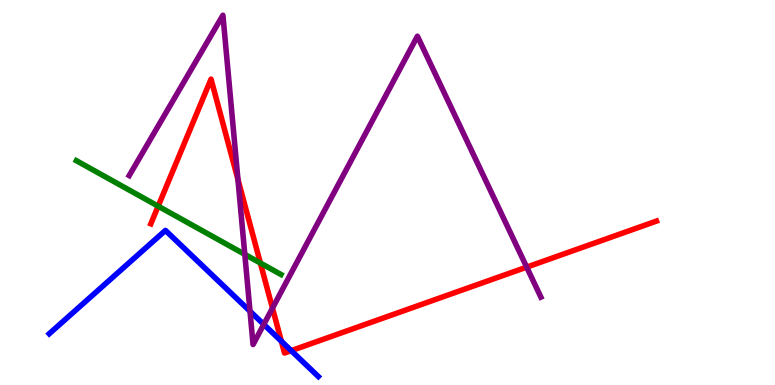[{'lines': ['blue', 'red'], 'intersections': [{'x': 3.63, 'y': 1.14}, {'x': 3.76, 'y': 0.892}]}, {'lines': ['green', 'red'], 'intersections': [{'x': 2.04, 'y': 4.64}, {'x': 3.36, 'y': 3.17}]}, {'lines': ['purple', 'red'], 'intersections': [{'x': 3.07, 'y': 5.34}, {'x': 3.52, 'y': 2.0}, {'x': 6.8, 'y': 3.06}]}, {'lines': ['blue', 'green'], 'intersections': []}, {'lines': ['blue', 'purple'], 'intersections': [{'x': 3.23, 'y': 1.92}, {'x': 3.4, 'y': 1.57}]}, {'lines': ['green', 'purple'], 'intersections': [{'x': 3.16, 'y': 3.39}]}]